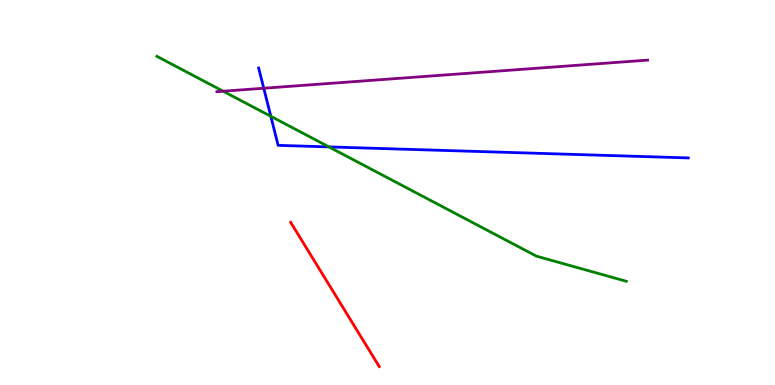[{'lines': ['blue', 'red'], 'intersections': []}, {'lines': ['green', 'red'], 'intersections': []}, {'lines': ['purple', 'red'], 'intersections': []}, {'lines': ['blue', 'green'], 'intersections': [{'x': 3.49, 'y': 6.98}, {'x': 4.24, 'y': 6.18}]}, {'lines': ['blue', 'purple'], 'intersections': [{'x': 3.4, 'y': 7.71}]}, {'lines': ['green', 'purple'], 'intersections': [{'x': 2.88, 'y': 7.63}]}]